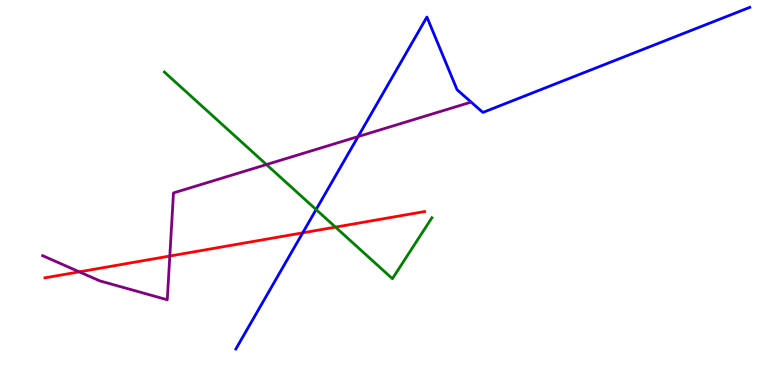[{'lines': ['blue', 'red'], 'intersections': [{'x': 3.91, 'y': 3.95}]}, {'lines': ['green', 'red'], 'intersections': [{'x': 4.33, 'y': 4.1}]}, {'lines': ['purple', 'red'], 'intersections': [{'x': 1.02, 'y': 2.94}, {'x': 2.19, 'y': 3.35}]}, {'lines': ['blue', 'green'], 'intersections': [{'x': 4.08, 'y': 4.56}]}, {'lines': ['blue', 'purple'], 'intersections': [{'x': 4.62, 'y': 6.45}]}, {'lines': ['green', 'purple'], 'intersections': [{'x': 3.44, 'y': 5.73}]}]